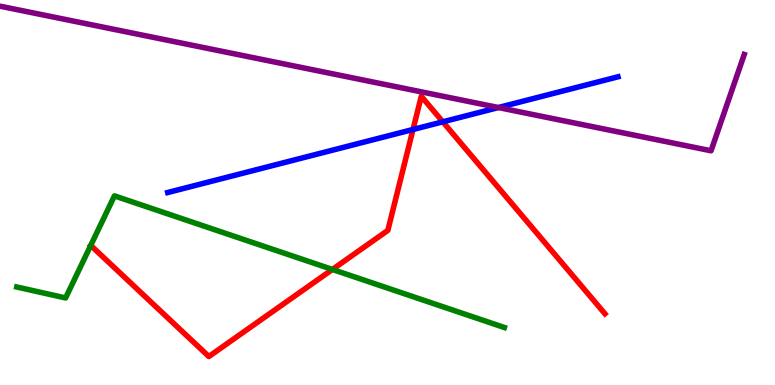[{'lines': ['blue', 'red'], 'intersections': [{'x': 5.33, 'y': 6.64}, {'x': 5.71, 'y': 6.84}]}, {'lines': ['green', 'red'], 'intersections': [{'x': 4.29, 'y': 3.0}]}, {'lines': ['purple', 'red'], 'intersections': []}, {'lines': ['blue', 'green'], 'intersections': []}, {'lines': ['blue', 'purple'], 'intersections': [{'x': 6.43, 'y': 7.21}]}, {'lines': ['green', 'purple'], 'intersections': []}]